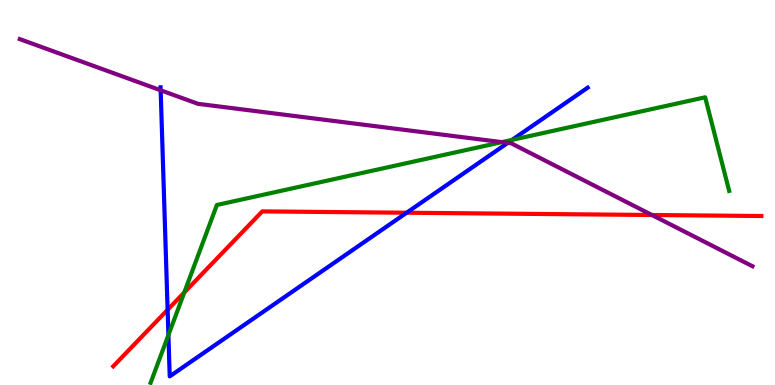[{'lines': ['blue', 'red'], 'intersections': [{'x': 2.16, 'y': 1.95}, {'x': 5.25, 'y': 4.47}]}, {'lines': ['green', 'red'], 'intersections': [{'x': 2.38, 'y': 2.4}]}, {'lines': ['purple', 'red'], 'intersections': [{'x': 8.41, 'y': 4.42}]}, {'lines': ['blue', 'green'], 'intersections': [{'x': 2.17, 'y': 1.3}, {'x': 6.61, 'y': 6.37}]}, {'lines': ['blue', 'purple'], 'intersections': [{'x': 2.07, 'y': 7.66}, {'x': 6.55, 'y': 6.29}]}, {'lines': ['green', 'purple'], 'intersections': [{'x': 6.48, 'y': 6.31}]}]